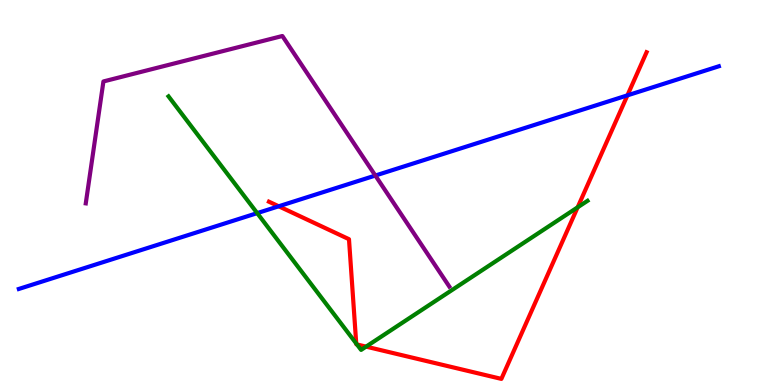[{'lines': ['blue', 'red'], 'intersections': [{'x': 3.6, 'y': 4.64}, {'x': 8.1, 'y': 7.52}]}, {'lines': ['green', 'red'], 'intersections': [{'x': 4.6, 'y': 1.08}, {'x': 4.61, 'y': 1.05}, {'x': 4.72, 'y': 0.997}, {'x': 7.45, 'y': 4.62}]}, {'lines': ['purple', 'red'], 'intersections': []}, {'lines': ['blue', 'green'], 'intersections': [{'x': 3.32, 'y': 4.46}]}, {'lines': ['blue', 'purple'], 'intersections': [{'x': 4.84, 'y': 5.44}]}, {'lines': ['green', 'purple'], 'intersections': []}]